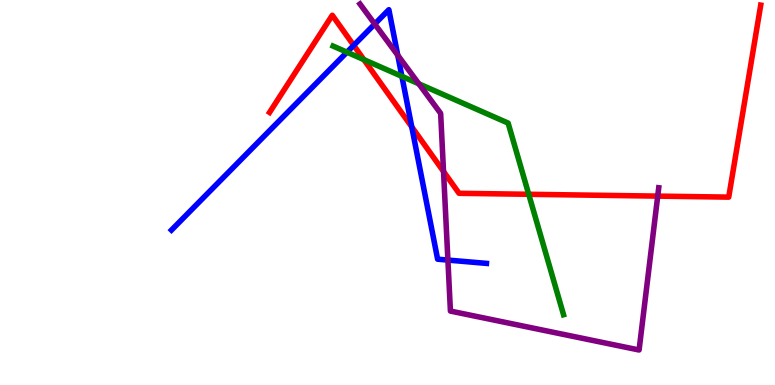[{'lines': ['blue', 'red'], 'intersections': [{'x': 4.56, 'y': 8.82}, {'x': 5.31, 'y': 6.7}]}, {'lines': ['green', 'red'], 'intersections': [{'x': 4.7, 'y': 8.45}, {'x': 6.82, 'y': 4.95}]}, {'lines': ['purple', 'red'], 'intersections': [{'x': 5.72, 'y': 5.55}, {'x': 8.49, 'y': 4.91}]}, {'lines': ['blue', 'green'], 'intersections': [{'x': 4.48, 'y': 8.64}, {'x': 5.19, 'y': 8.02}]}, {'lines': ['blue', 'purple'], 'intersections': [{'x': 4.84, 'y': 9.38}, {'x': 5.13, 'y': 8.57}, {'x': 5.78, 'y': 3.24}]}, {'lines': ['green', 'purple'], 'intersections': [{'x': 5.4, 'y': 7.82}]}]